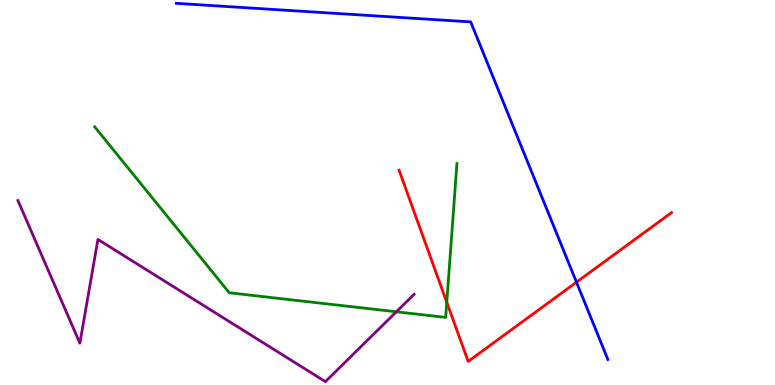[{'lines': ['blue', 'red'], 'intersections': [{'x': 7.44, 'y': 2.67}]}, {'lines': ['green', 'red'], 'intersections': [{'x': 5.76, 'y': 2.15}]}, {'lines': ['purple', 'red'], 'intersections': []}, {'lines': ['blue', 'green'], 'intersections': []}, {'lines': ['blue', 'purple'], 'intersections': []}, {'lines': ['green', 'purple'], 'intersections': [{'x': 5.11, 'y': 1.9}]}]